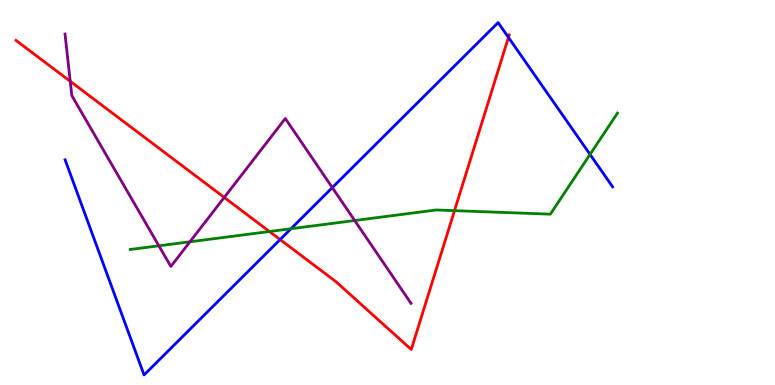[{'lines': ['blue', 'red'], 'intersections': [{'x': 3.61, 'y': 3.78}, {'x': 6.56, 'y': 9.03}]}, {'lines': ['green', 'red'], 'intersections': [{'x': 3.48, 'y': 3.99}, {'x': 5.86, 'y': 4.53}]}, {'lines': ['purple', 'red'], 'intersections': [{'x': 0.906, 'y': 7.89}, {'x': 2.89, 'y': 4.87}]}, {'lines': ['blue', 'green'], 'intersections': [{'x': 3.75, 'y': 4.06}, {'x': 7.61, 'y': 5.99}]}, {'lines': ['blue', 'purple'], 'intersections': [{'x': 4.29, 'y': 5.13}]}, {'lines': ['green', 'purple'], 'intersections': [{'x': 2.05, 'y': 3.62}, {'x': 2.45, 'y': 3.72}, {'x': 4.58, 'y': 4.27}]}]